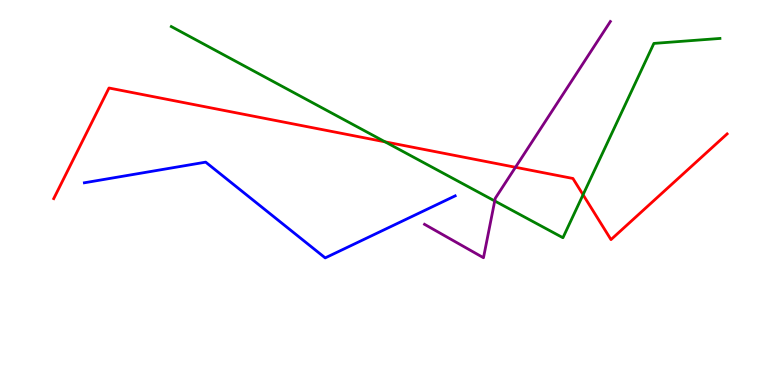[{'lines': ['blue', 'red'], 'intersections': []}, {'lines': ['green', 'red'], 'intersections': [{'x': 4.97, 'y': 6.32}, {'x': 7.52, 'y': 4.94}]}, {'lines': ['purple', 'red'], 'intersections': [{'x': 6.65, 'y': 5.66}]}, {'lines': ['blue', 'green'], 'intersections': []}, {'lines': ['blue', 'purple'], 'intersections': []}, {'lines': ['green', 'purple'], 'intersections': [{'x': 6.38, 'y': 4.78}]}]